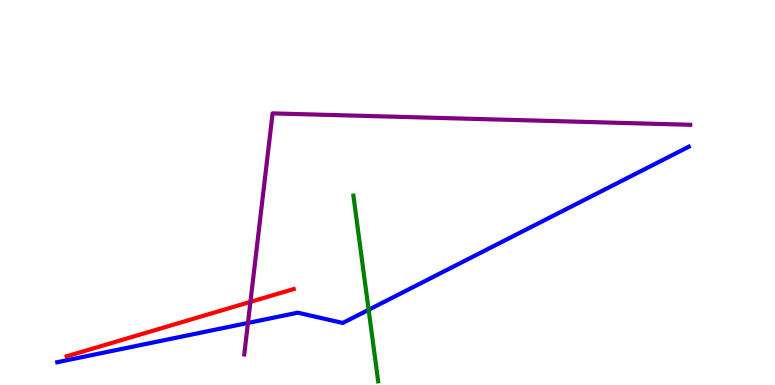[{'lines': ['blue', 'red'], 'intersections': []}, {'lines': ['green', 'red'], 'intersections': []}, {'lines': ['purple', 'red'], 'intersections': [{'x': 3.23, 'y': 2.16}]}, {'lines': ['blue', 'green'], 'intersections': [{'x': 4.76, 'y': 1.95}]}, {'lines': ['blue', 'purple'], 'intersections': [{'x': 3.2, 'y': 1.61}]}, {'lines': ['green', 'purple'], 'intersections': []}]